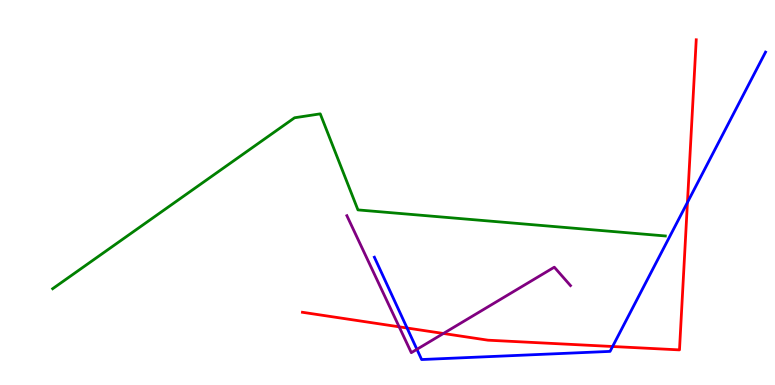[{'lines': ['blue', 'red'], 'intersections': [{'x': 5.25, 'y': 1.48}, {'x': 7.9, 'y': 1.0}, {'x': 8.87, 'y': 4.74}]}, {'lines': ['green', 'red'], 'intersections': []}, {'lines': ['purple', 'red'], 'intersections': [{'x': 5.15, 'y': 1.51}, {'x': 5.72, 'y': 1.34}]}, {'lines': ['blue', 'green'], 'intersections': []}, {'lines': ['blue', 'purple'], 'intersections': [{'x': 5.38, 'y': 0.927}]}, {'lines': ['green', 'purple'], 'intersections': []}]